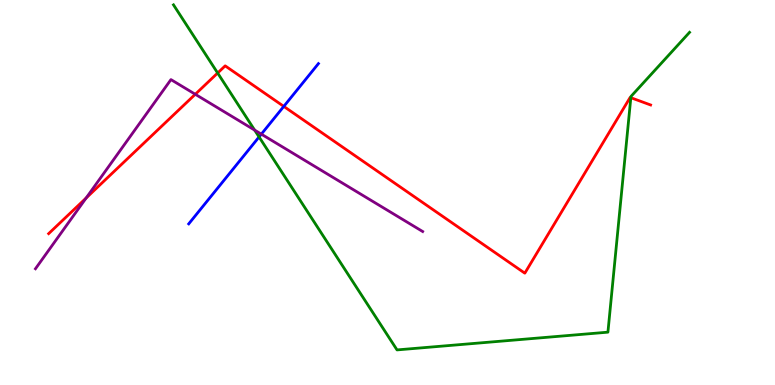[{'lines': ['blue', 'red'], 'intersections': [{'x': 3.66, 'y': 7.24}]}, {'lines': ['green', 'red'], 'intersections': [{'x': 2.81, 'y': 8.1}, {'x': 8.14, 'y': 7.46}]}, {'lines': ['purple', 'red'], 'intersections': [{'x': 1.11, 'y': 4.86}, {'x': 2.52, 'y': 7.55}]}, {'lines': ['blue', 'green'], 'intersections': [{'x': 3.34, 'y': 6.44}]}, {'lines': ['blue', 'purple'], 'intersections': [{'x': 3.37, 'y': 6.52}]}, {'lines': ['green', 'purple'], 'intersections': [{'x': 3.29, 'y': 6.62}]}]